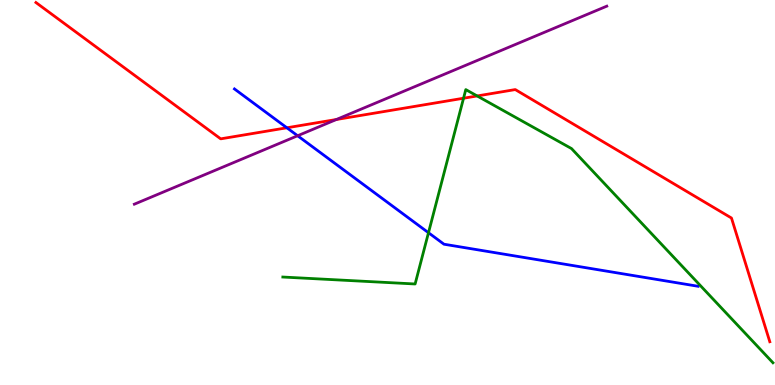[{'lines': ['blue', 'red'], 'intersections': [{'x': 3.7, 'y': 6.68}]}, {'lines': ['green', 'red'], 'intersections': [{'x': 5.98, 'y': 7.45}, {'x': 6.16, 'y': 7.51}]}, {'lines': ['purple', 'red'], 'intersections': [{'x': 4.34, 'y': 6.9}]}, {'lines': ['blue', 'green'], 'intersections': [{'x': 5.53, 'y': 3.96}]}, {'lines': ['blue', 'purple'], 'intersections': [{'x': 3.84, 'y': 6.47}]}, {'lines': ['green', 'purple'], 'intersections': []}]